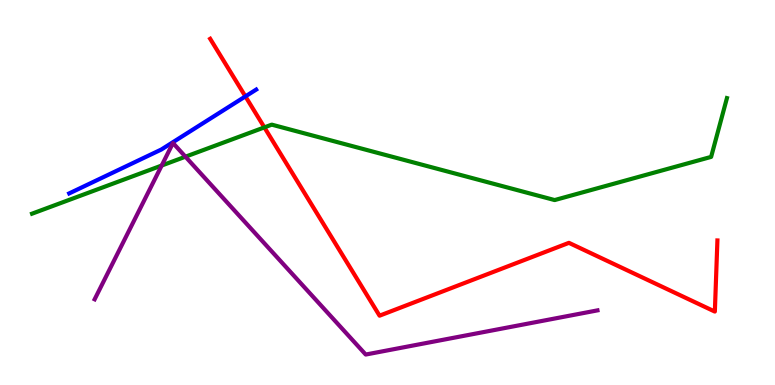[{'lines': ['blue', 'red'], 'intersections': [{'x': 3.17, 'y': 7.5}]}, {'lines': ['green', 'red'], 'intersections': [{'x': 3.41, 'y': 6.69}]}, {'lines': ['purple', 'red'], 'intersections': []}, {'lines': ['blue', 'green'], 'intersections': []}, {'lines': ['blue', 'purple'], 'intersections': []}, {'lines': ['green', 'purple'], 'intersections': [{'x': 2.09, 'y': 5.7}, {'x': 2.39, 'y': 5.93}]}]